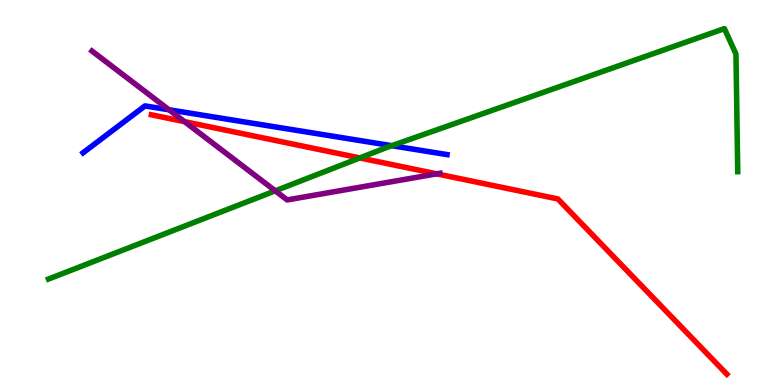[{'lines': ['blue', 'red'], 'intersections': []}, {'lines': ['green', 'red'], 'intersections': [{'x': 4.64, 'y': 5.9}]}, {'lines': ['purple', 'red'], 'intersections': [{'x': 2.38, 'y': 6.84}, {'x': 5.63, 'y': 5.48}]}, {'lines': ['blue', 'green'], 'intersections': [{'x': 5.06, 'y': 6.22}]}, {'lines': ['blue', 'purple'], 'intersections': [{'x': 2.18, 'y': 7.15}]}, {'lines': ['green', 'purple'], 'intersections': [{'x': 3.55, 'y': 5.04}]}]